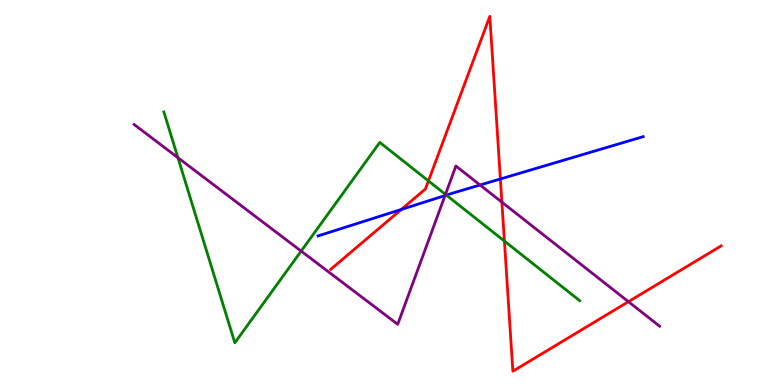[{'lines': ['blue', 'red'], 'intersections': [{'x': 5.18, 'y': 4.56}, {'x': 6.46, 'y': 5.35}]}, {'lines': ['green', 'red'], 'intersections': [{'x': 5.53, 'y': 5.3}, {'x': 6.51, 'y': 3.74}]}, {'lines': ['purple', 'red'], 'intersections': [{'x': 6.48, 'y': 4.75}, {'x': 8.11, 'y': 2.16}]}, {'lines': ['blue', 'green'], 'intersections': [{'x': 5.76, 'y': 4.93}]}, {'lines': ['blue', 'purple'], 'intersections': [{'x': 5.74, 'y': 4.92}, {'x': 6.19, 'y': 5.19}]}, {'lines': ['green', 'purple'], 'intersections': [{'x': 2.3, 'y': 5.9}, {'x': 3.89, 'y': 3.48}, {'x': 5.75, 'y': 4.95}]}]